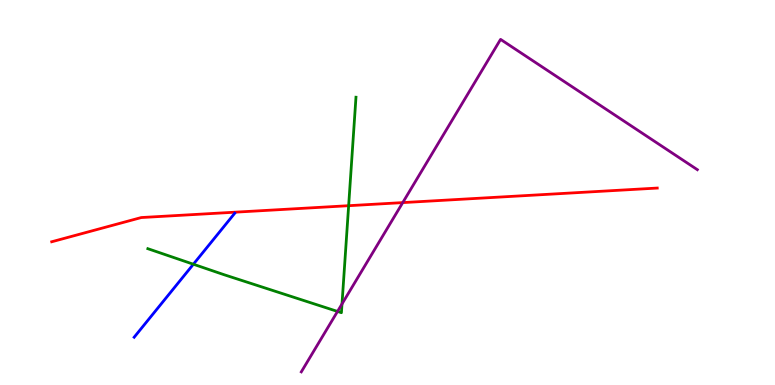[{'lines': ['blue', 'red'], 'intersections': []}, {'lines': ['green', 'red'], 'intersections': [{'x': 4.5, 'y': 4.66}]}, {'lines': ['purple', 'red'], 'intersections': [{'x': 5.2, 'y': 4.74}]}, {'lines': ['blue', 'green'], 'intersections': [{'x': 2.5, 'y': 3.14}]}, {'lines': ['blue', 'purple'], 'intersections': []}, {'lines': ['green', 'purple'], 'intersections': [{'x': 4.36, 'y': 1.91}, {'x': 4.41, 'y': 2.1}]}]